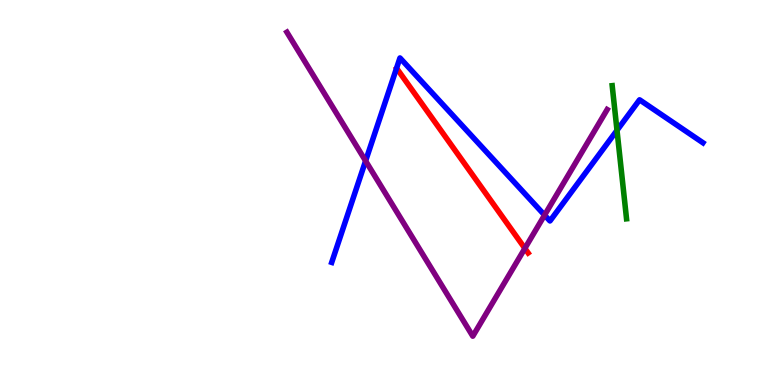[{'lines': ['blue', 'red'], 'intersections': []}, {'lines': ['green', 'red'], 'intersections': []}, {'lines': ['purple', 'red'], 'intersections': [{'x': 6.77, 'y': 3.55}]}, {'lines': ['blue', 'green'], 'intersections': [{'x': 7.96, 'y': 6.62}]}, {'lines': ['blue', 'purple'], 'intersections': [{'x': 4.72, 'y': 5.82}, {'x': 7.03, 'y': 4.41}]}, {'lines': ['green', 'purple'], 'intersections': []}]